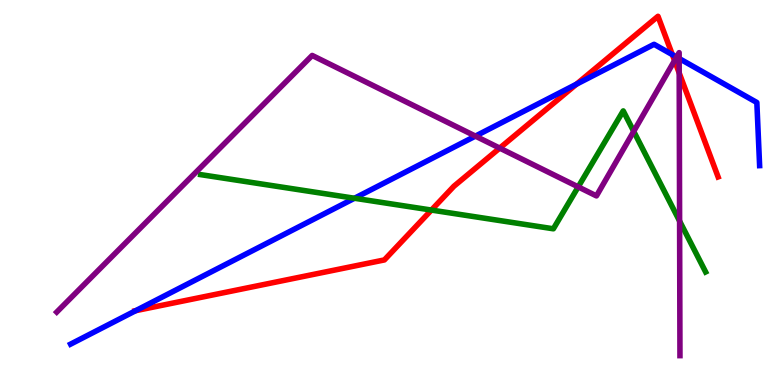[{'lines': ['blue', 'red'], 'intersections': [{'x': 1.75, 'y': 1.93}, {'x': 7.44, 'y': 7.81}, {'x': 8.68, 'y': 8.58}]}, {'lines': ['green', 'red'], 'intersections': [{'x': 5.57, 'y': 4.54}]}, {'lines': ['purple', 'red'], 'intersections': [{'x': 6.45, 'y': 6.15}, {'x': 8.7, 'y': 8.43}, {'x': 8.76, 'y': 8.1}]}, {'lines': ['blue', 'green'], 'intersections': [{'x': 4.57, 'y': 4.85}]}, {'lines': ['blue', 'purple'], 'intersections': [{'x': 6.13, 'y': 6.46}, {'x': 8.73, 'y': 8.52}, {'x': 8.76, 'y': 8.48}]}, {'lines': ['green', 'purple'], 'intersections': [{'x': 7.46, 'y': 5.15}, {'x': 8.18, 'y': 6.59}, {'x': 8.77, 'y': 4.26}]}]